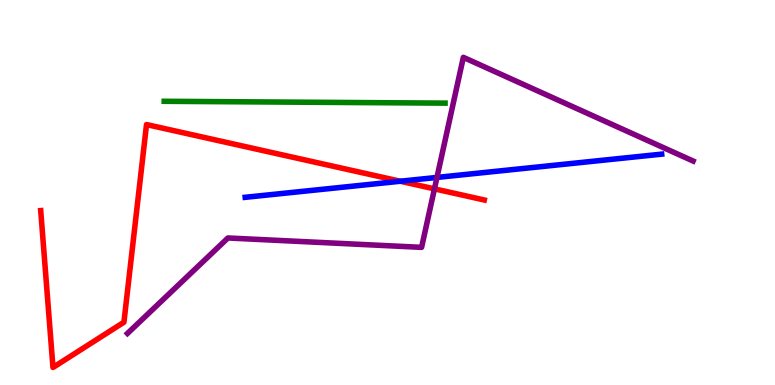[{'lines': ['blue', 'red'], 'intersections': [{'x': 5.17, 'y': 5.29}]}, {'lines': ['green', 'red'], 'intersections': []}, {'lines': ['purple', 'red'], 'intersections': [{'x': 5.61, 'y': 5.09}]}, {'lines': ['blue', 'green'], 'intersections': []}, {'lines': ['blue', 'purple'], 'intersections': [{'x': 5.64, 'y': 5.39}]}, {'lines': ['green', 'purple'], 'intersections': []}]